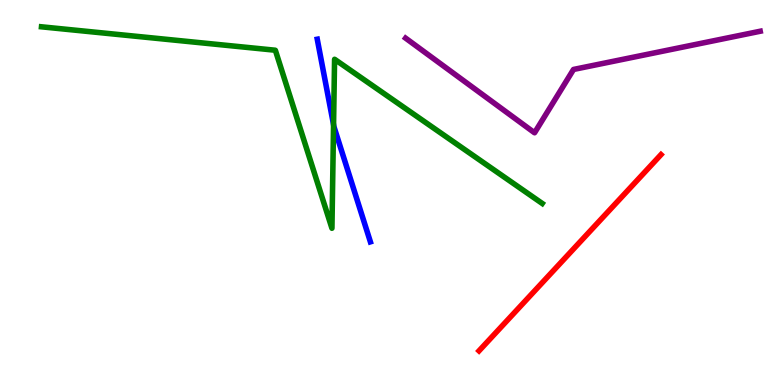[{'lines': ['blue', 'red'], 'intersections': []}, {'lines': ['green', 'red'], 'intersections': []}, {'lines': ['purple', 'red'], 'intersections': []}, {'lines': ['blue', 'green'], 'intersections': [{'x': 4.3, 'y': 6.76}]}, {'lines': ['blue', 'purple'], 'intersections': []}, {'lines': ['green', 'purple'], 'intersections': []}]